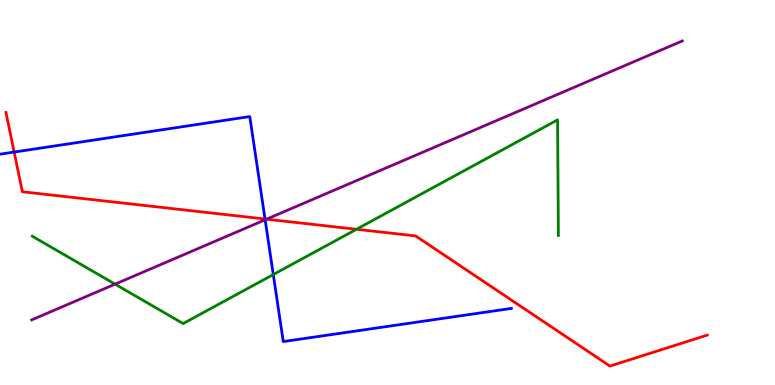[{'lines': ['blue', 'red'], 'intersections': [{'x': 0.183, 'y': 6.05}, {'x': 3.42, 'y': 4.31}]}, {'lines': ['green', 'red'], 'intersections': [{'x': 4.6, 'y': 4.04}]}, {'lines': ['purple', 'red'], 'intersections': [{'x': 3.44, 'y': 4.31}]}, {'lines': ['blue', 'green'], 'intersections': [{'x': 3.53, 'y': 2.87}]}, {'lines': ['blue', 'purple'], 'intersections': [{'x': 3.42, 'y': 4.29}]}, {'lines': ['green', 'purple'], 'intersections': [{'x': 1.48, 'y': 2.62}]}]